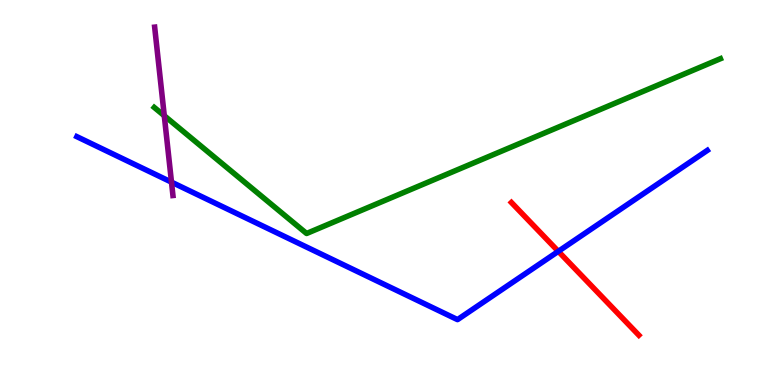[{'lines': ['blue', 'red'], 'intersections': [{'x': 7.2, 'y': 3.47}]}, {'lines': ['green', 'red'], 'intersections': []}, {'lines': ['purple', 'red'], 'intersections': []}, {'lines': ['blue', 'green'], 'intersections': []}, {'lines': ['blue', 'purple'], 'intersections': [{'x': 2.21, 'y': 5.27}]}, {'lines': ['green', 'purple'], 'intersections': [{'x': 2.12, 'y': 6.99}]}]